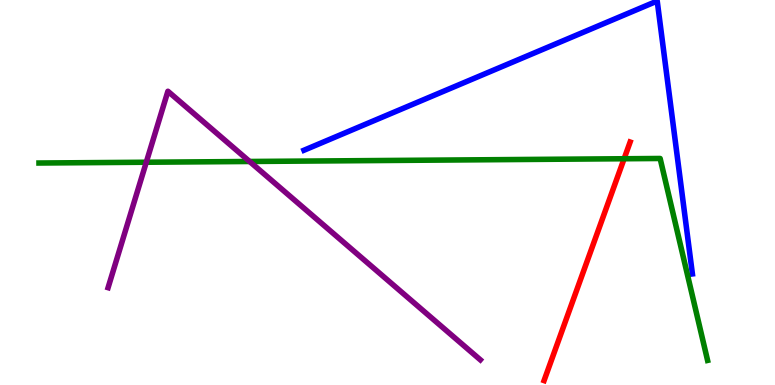[{'lines': ['blue', 'red'], 'intersections': []}, {'lines': ['green', 'red'], 'intersections': [{'x': 8.05, 'y': 5.88}]}, {'lines': ['purple', 'red'], 'intersections': []}, {'lines': ['blue', 'green'], 'intersections': []}, {'lines': ['blue', 'purple'], 'intersections': []}, {'lines': ['green', 'purple'], 'intersections': [{'x': 1.89, 'y': 5.79}, {'x': 3.22, 'y': 5.81}]}]